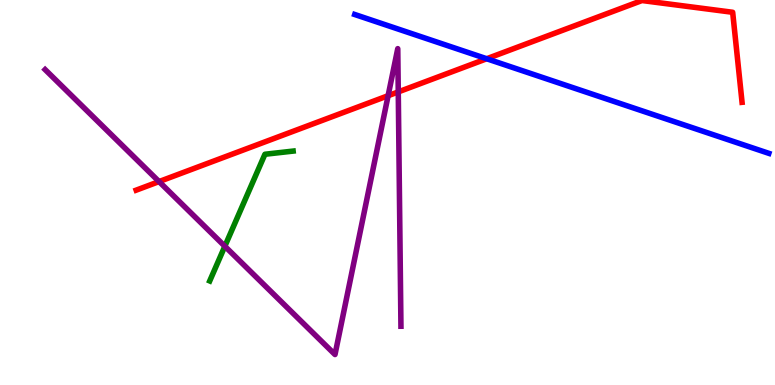[{'lines': ['blue', 'red'], 'intersections': [{'x': 6.28, 'y': 8.47}]}, {'lines': ['green', 'red'], 'intersections': []}, {'lines': ['purple', 'red'], 'intersections': [{'x': 2.05, 'y': 5.28}, {'x': 5.01, 'y': 7.51}, {'x': 5.14, 'y': 7.61}]}, {'lines': ['blue', 'green'], 'intersections': []}, {'lines': ['blue', 'purple'], 'intersections': []}, {'lines': ['green', 'purple'], 'intersections': [{'x': 2.9, 'y': 3.6}]}]